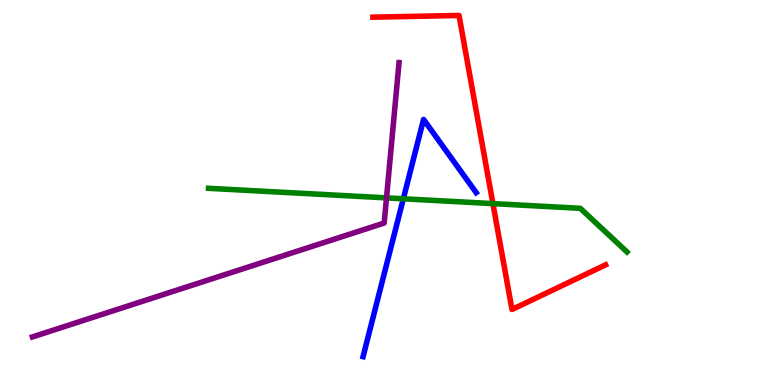[{'lines': ['blue', 'red'], 'intersections': []}, {'lines': ['green', 'red'], 'intersections': [{'x': 6.36, 'y': 4.71}]}, {'lines': ['purple', 'red'], 'intersections': []}, {'lines': ['blue', 'green'], 'intersections': [{'x': 5.2, 'y': 4.84}]}, {'lines': ['blue', 'purple'], 'intersections': []}, {'lines': ['green', 'purple'], 'intersections': [{'x': 4.99, 'y': 4.86}]}]